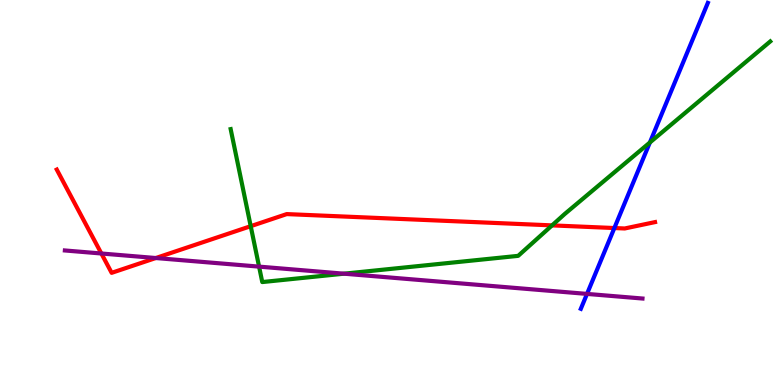[{'lines': ['blue', 'red'], 'intersections': [{'x': 7.93, 'y': 4.08}]}, {'lines': ['green', 'red'], 'intersections': [{'x': 3.24, 'y': 4.13}, {'x': 7.12, 'y': 4.15}]}, {'lines': ['purple', 'red'], 'intersections': [{'x': 1.31, 'y': 3.42}, {'x': 2.01, 'y': 3.3}]}, {'lines': ['blue', 'green'], 'intersections': [{'x': 8.39, 'y': 6.3}]}, {'lines': ['blue', 'purple'], 'intersections': [{'x': 7.57, 'y': 2.37}]}, {'lines': ['green', 'purple'], 'intersections': [{'x': 3.34, 'y': 3.07}, {'x': 4.44, 'y': 2.89}]}]